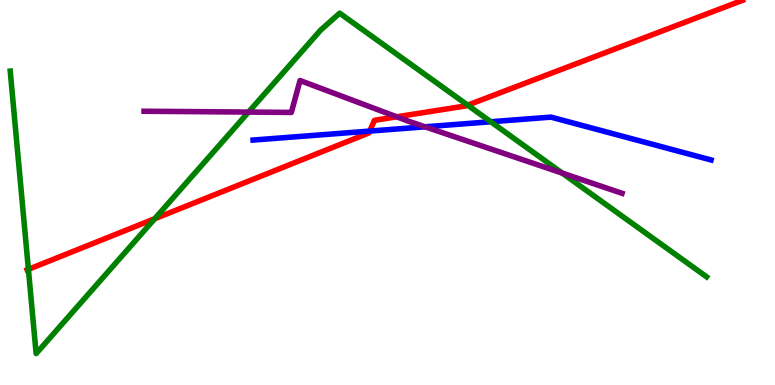[{'lines': ['blue', 'red'], 'intersections': [{'x': 4.77, 'y': 6.6}]}, {'lines': ['green', 'red'], 'intersections': [{'x': 0.366, 'y': 3.0}, {'x': 2.0, 'y': 4.32}, {'x': 6.03, 'y': 7.27}]}, {'lines': ['purple', 'red'], 'intersections': [{'x': 5.12, 'y': 6.97}]}, {'lines': ['blue', 'green'], 'intersections': [{'x': 6.33, 'y': 6.84}]}, {'lines': ['blue', 'purple'], 'intersections': [{'x': 5.49, 'y': 6.71}]}, {'lines': ['green', 'purple'], 'intersections': [{'x': 3.21, 'y': 7.09}, {'x': 7.25, 'y': 5.5}]}]